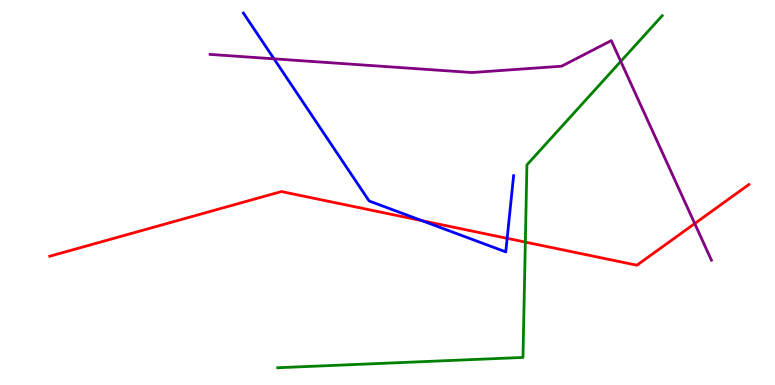[{'lines': ['blue', 'red'], 'intersections': [{'x': 5.45, 'y': 4.27}, {'x': 6.54, 'y': 3.81}]}, {'lines': ['green', 'red'], 'intersections': [{'x': 6.78, 'y': 3.71}]}, {'lines': ['purple', 'red'], 'intersections': [{'x': 8.96, 'y': 4.19}]}, {'lines': ['blue', 'green'], 'intersections': []}, {'lines': ['blue', 'purple'], 'intersections': [{'x': 3.54, 'y': 8.47}]}, {'lines': ['green', 'purple'], 'intersections': [{'x': 8.01, 'y': 8.41}]}]